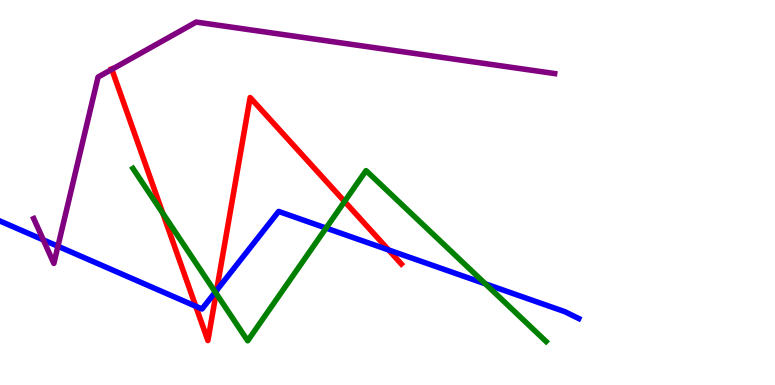[{'lines': ['blue', 'red'], 'intersections': [{'x': 2.53, 'y': 2.05}, {'x': 2.8, 'y': 2.46}, {'x': 5.01, 'y': 3.51}]}, {'lines': ['green', 'red'], 'intersections': [{'x': 2.1, 'y': 4.46}, {'x': 2.79, 'y': 2.38}, {'x': 4.45, 'y': 4.77}]}, {'lines': ['purple', 'red'], 'intersections': [{'x': 1.44, 'y': 8.2}]}, {'lines': ['blue', 'green'], 'intersections': [{'x': 2.78, 'y': 2.41}, {'x': 4.21, 'y': 4.08}, {'x': 6.26, 'y': 2.63}]}, {'lines': ['blue', 'purple'], 'intersections': [{'x': 0.559, 'y': 3.77}, {'x': 0.748, 'y': 3.6}]}, {'lines': ['green', 'purple'], 'intersections': []}]